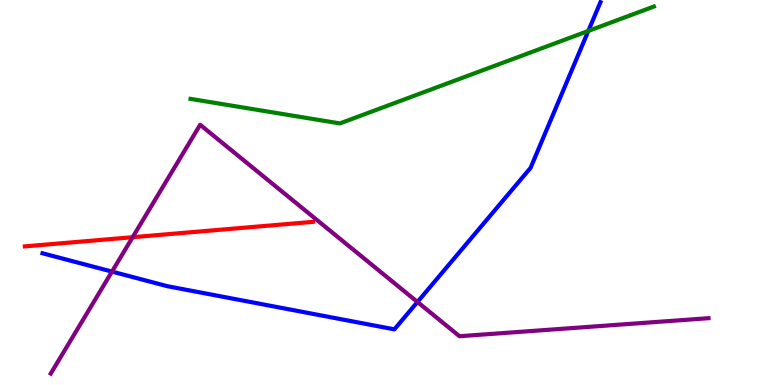[{'lines': ['blue', 'red'], 'intersections': []}, {'lines': ['green', 'red'], 'intersections': []}, {'lines': ['purple', 'red'], 'intersections': [{'x': 1.71, 'y': 3.84}]}, {'lines': ['blue', 'green'], 'intersections': [{'x': 7.59, 'y': 9.2}]}, {'lines': ['blue', 'purple'], 'intersections': [{'x': 1.44, 'y': 2.95}, {'x': 5.39, 'y': 2.16}]}, {'lines': ['green', 'purple'], 'intersections': []}]